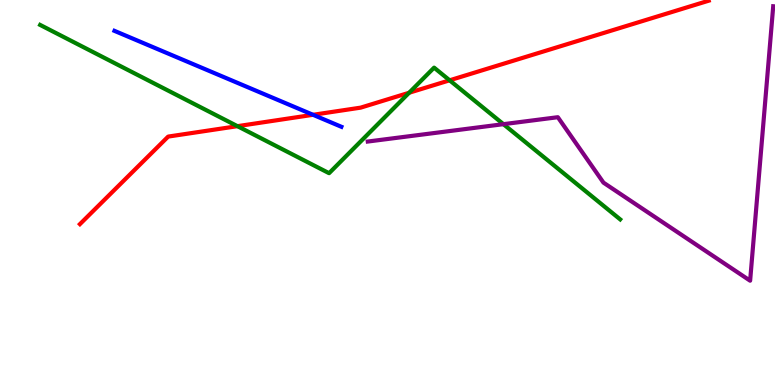[{'lines': ['blue', 'red'], 'intersections': [{'x': 4.04, 'y': 7.02}]}, {'lines': ['green', 'red'], 'intersections': [{'x': 3.06, 'y': 6.72}, {'x': 5.28, 'y': 7.59}, {'x': 5.8, 'y': 7.91}]}, {'lines': ['purple', 'red'], 'intersections': []}, {'lines': ['blue', 'green'], 'intersections': []}, {'lines': ['blue', 'purple'], 'intersections': []}, {'lines': ['green', 'purple'], 'intersections': [{'x': 6.5, 'y': 6.77}]}]